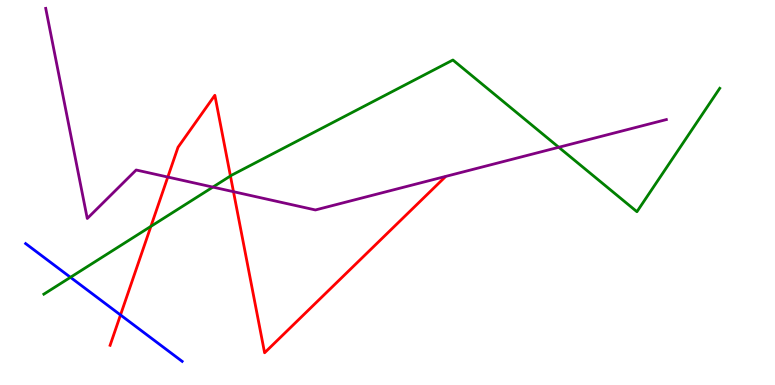[{'lines': ['blue', 'red'], 'intersections': [{'x': 1.55, 'y': 1.82}]}, {'lines': ['green', 'red'], 'intersections': [{'x': 1.95, 'y': 4.12}, {'x': 2.97, 'y': 5.43}]}, {'lines': ['purple', 'red'], 'intersections': [{'x': 2.17, 'y': 5.4}, {'x': 3.01, 'y': 5.02}]}, {'lines': ['blue', 'green'], 'intersections': [{'x': 0.909, 'y': 2.8}]}, {'lines': ['blue', 'purple'], 'intersections': []}, {'lines': ['green', 'purple'], 'intersections': [{'x': 2.75, 'y': 5.14}, {'x': 7.21, 'y': 6.17}]}]